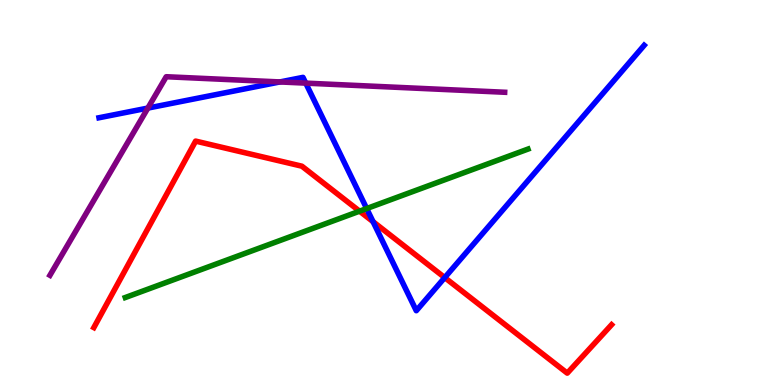[{'lines': ['blue', 'red'], 'intersections': [{'x': 4.81, 'y': 4.24}, {'x': 5.74, 'y': 2.79}]}, {'lines': ['green', 'red'], 'intersections': [{'x': 4.64, 'y': 4.52}]}, {'lines': ['purple', 'red'], 'intersections': []}, {'lines': ['blue', 'green'], 'intersections': [{'x': 4.73, 'y': 4.58}]}, {'lines': ['blue', 'purple'], 'intersections': [{'x': 1.91, 'y': 7.19}, {'x': 3.61, 'y': 7.87}, {'x': 3.95, 'y': 7.84}]}, {'lines': ['green', 'purple'], 'intersections': []}]